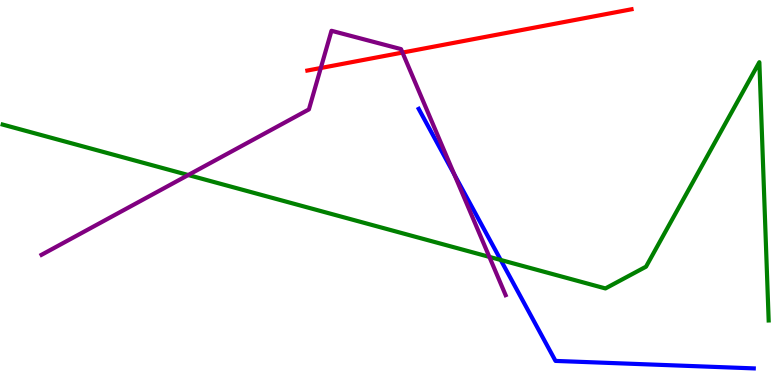[{'lines': ['blue', 'red'], 'intersections': []}, {'lines': ['green', 'red'], 'intersections': []}, {'lines': ['purple', 'red'], 'intersections': [{'x': 4.14, 'y': 8.23}, {'x': 5.19, 'y': 8.63}]}, {'lines': ['blue', 'green'], 'intersections': [{'x': 6.46, 'y': 3.25}]}, {'lines': ['blue', 'purple'], 'intersections': [{'x': 5.86, 'y': 5.47}]}, {'lines': ['green', 'purple'], 'intersections': [{'x': 2.43, 'y': 5.45}, {'x': 6.31, 'y': 3.33}]}]